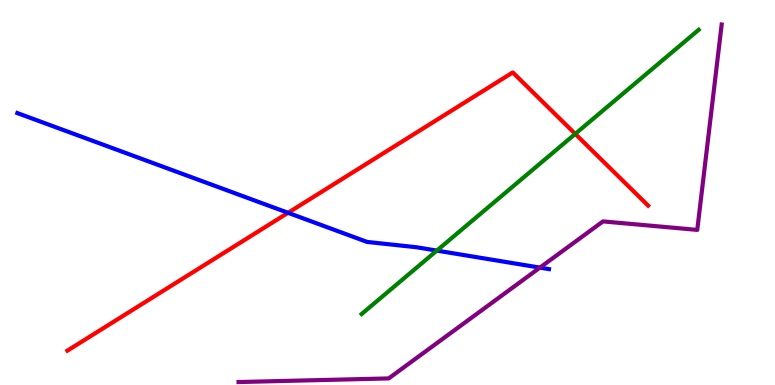[{'lines': ['blue', 'red'], 'intersections': [{'x': 3.72, 'y': 4.47}]}, {'lines': ['green', 'red'], 'intersections': [{'x': 7.42, 'y': 6.52}]}, {'lines': ['purple', 'red'], 'intersections': []}, {'lines': ['blue', 'green'], 'intersections': [{'x': 5.64, 'y': 3.49}]}, {'lines': ['blue', 'purple'], 'intersections': [{'x': 6.97, 'y': 3.05}]}, {'lines': ['green', 'purple'], 'intersections': []}]